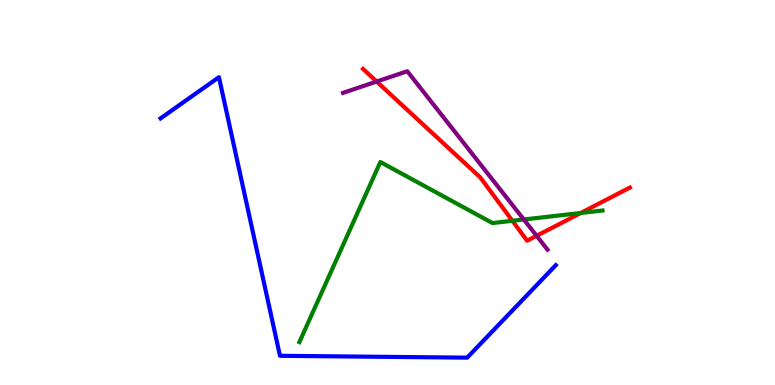[{'lines': ['blue', 'red'], 'intersections': []}, {'lines': ['green', 'red'], 'intersections': [{'x': 6.61, 'y': 4.26}, {'x': 7.49, 'y': 4.47}]}, {'lines': ['purple', 'red'], 'intersections': [{'x': 4.86, 'y': 7.88}, {'x': 6.92, 'y': 3.88}]}, {'lines': ['blue', 'green'], 'intersections': []}, {'lines': ['blue', 'purple'], 'intersections': []}, {'lines': ['green', 'purple'], 'intersections': [{'x': 6.76, 'y': 4.3}]}]